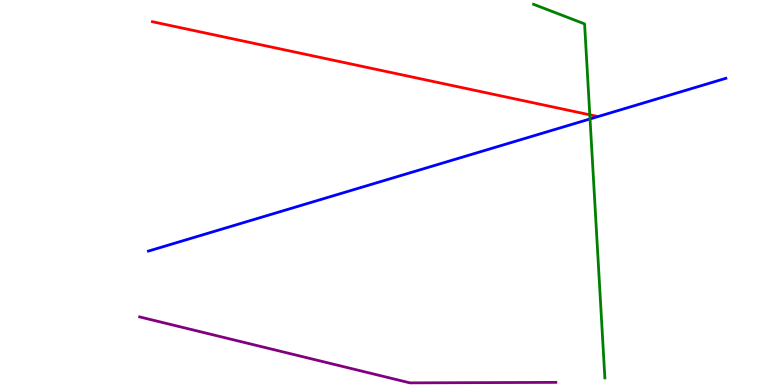[{'lines': ['blue', 'red'], 'intersections': []}, {'lines': ['green', 'red'], 'intersections': [{'x': 7.61, 'y': 7.02}]}, {'lines': ['purple', 'red'], 'intersections': []}, {'lines': ['blue', 'green'], 'intersections': [{'x': 7.61, 'y': 6.91}]}, {'lines': ['blue', 'purple'], 'intersections': []}, {'lines': ['green', 'purple'], 'intersections': []}]